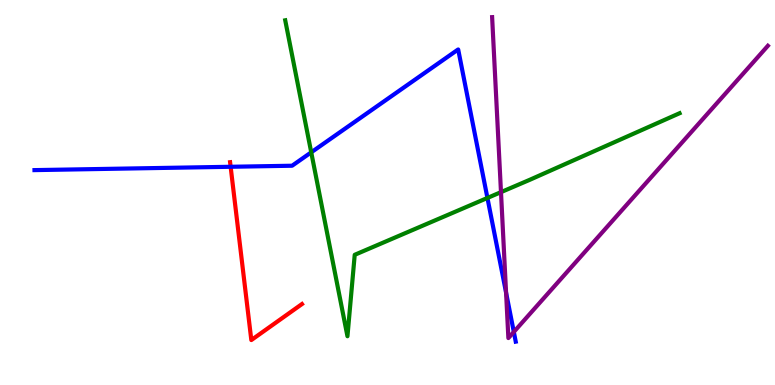[{'lines': ['blue', 'red'], 'intersections': [{'x': 2.98, 'y': 5.67}]}, {'lines': ['green', 'red'], 'intersections': []}, {'lines': ['purple', 'red'], 'intersections': []}, {'lines': ['blue', 'green'], 'intersections': [{'x': 4.02, 'y': 6.04}, {'x': 6.29, 'y': 4.86}]}, {'lines': ['blue', 'purple'], 'intersections': [{'x': 6.53, 'y': 2.4}, {'x': 6.63, 'y': 1.38}]}, {'lines': ['green', 'purple'], 'intersections': [{'x': 6.46, 'y': 5.01}]}]